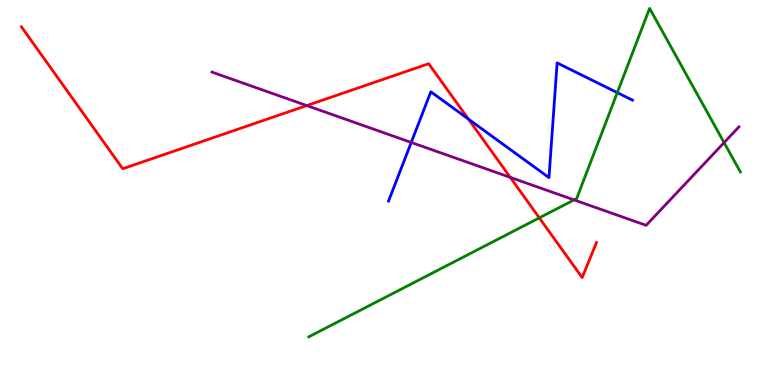[{'lines': ['blue', 'red'], 'intersections': [{'x': 6.04, 'y': 6.91}]}, {'lines': ['green', 'red'], 'intersections': [{'x': 6.96, 'y': 4.34}]}, {'lines': ['purple', 'red'], 'intersections': [{'x': 3.96, 'y': 7.26}, {'x': 6.58, 'y': 5.39}]}, {'lines': ['blue', 'green'], 'intersections': [{'x': 7.97, 'y': 7.59}]}, {'lines': ['blue', 'purple'], 'intersections': [{'x': 5.31, 'y': 6.3}]}, {'lines': ['green', 'purple'], 'intersections': [{'x': 7.41, 'y': 4.81}, {'x': 9.34, 'y': 6.3}]}]